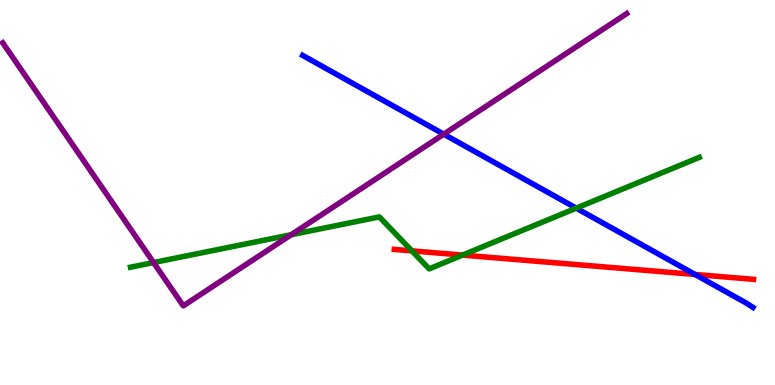[{'lines': ['blue', 'red'], 'intersections': [{'x': 8.97, 'y': 2.87}]}, {'lines': ['green', 'red'], 'intersections': [{'x': 5.31, 'y': 3.48}, {'x': 5.97, 'y': 3.37}]}, {'lines': ['purple', 'red'], 'intersections': []}, {'lines': ['blue', 'green'], 'intersections': [{'x': 7.44, 'y': 4.59}]}, {'lines': ['blue', 'purple'], 'intersections': [{'x': 5.73, 'y': 6.51}]}, {'lines': ['green', 'purple'], 'intersections': [{'x': 1.98, 'y': 3.18}, {'x': 3.76, 'y': 3.9}]}]